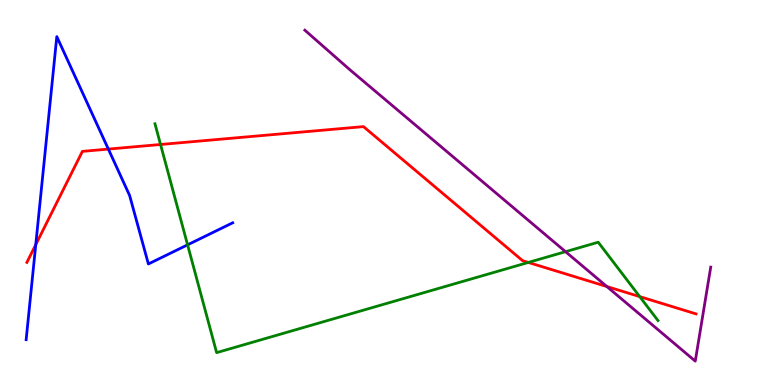[{'lines': ['blue', 'red'], 'intersections': [{'x': 0.461, 'y': 3.65}, {'x': 1.4, 'y': 6.13}]}, {'lines': ['green', 'red'], 'intersections': [{'x': 2.07, 'y': 6.25}, {'x': 6.82, 'y': 3.18}, {'x': 8.25, 'y': 2.3}]}, {'lines': ['purple', 'red'], 'intersections': [{'x': 7.83, 'y': 2.56}]}, {'lines': ['blue', 'green'], 'intersections': [{'x': 2.42, 'y': 3.64}]}, {'lines': ['blue', 'purple'], 'intersections': []}, {'lines': ['green', 'purple'], 'intersections': [{'x': 7.3, 'y': 3.46}]}]